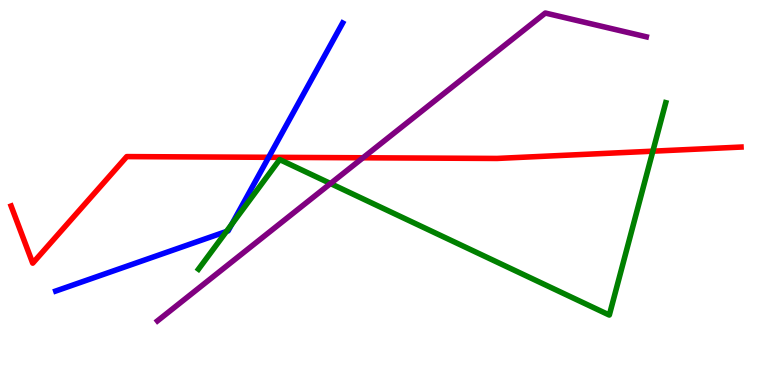[{'lines': ['blue', 'red'], 'intersections': [{'x': 3.47, 'y': 5.91}]}, {'lines': ['green', 'red'], 'intersections': [{'x': 8.42, 'y': 6.07}]}, {'lines': ['purple', 'red'], 'intersections': [{'x': 4.68, 'y': 5.9}]}, {'lines': ['blue', 'green'], 'intersections': [{'x': 2.92, 'y': 3.99}, {'x': 2.99, 'y': 4.17}]}, {'lines': ['blue', 'purple'], 'intersections': []}, {'lines': ['green', 'purple'], 'intersections': [{'x': 4.26, 'y': 5.23}]}]